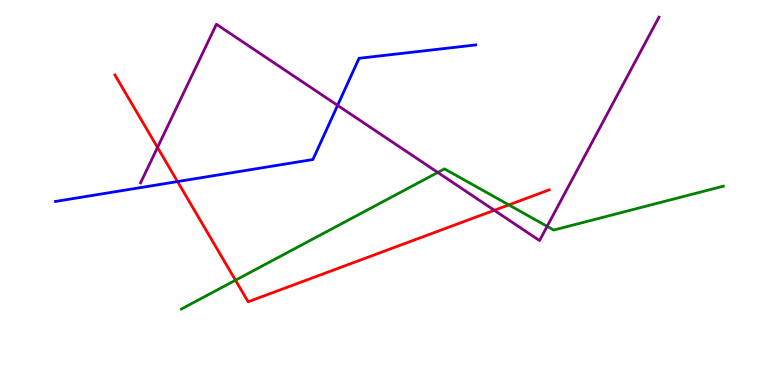[{'lines': ['blue', 'red'], 'intersections': [{'x': 2.29, 'y': 5.28}]}, {'lines': ['green', 'red'], 'intersections': [{'x': 3.04, 'y': 2.72}, {'x': 6.57, 'y': 4.68}]}, {'lines': ['purple', 'red'], 'intersections': [{'x': 2.03, 'y': 6.17}, {'x': 6.38, 'y': 4.54}]}, {'lines': ['blue', 'green'], 'intersections': []}, {'lines': ['blue', 'purple'], 'intersections': [{'x': 4.36, 'y': 7.26}]}, {'lines': ['green', 'purple'], 'intersections': [{'x': 5.65, 'y': 5.52}, {'x': 7.06, 'y': 4.12}]}]